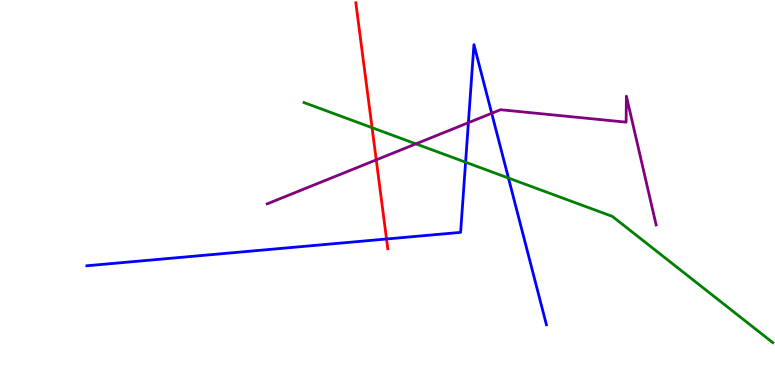[{'lines': ['blue', 'red'], 'intersections': [{'x': 4.99, 'y': 3.79}]}, {'lines': ['green', 'red'], 'intersections': [{'x': 4.8, 'y': 6.68}]}, {'lines': ['purple', 'red'], 'intersections': [{'x': 4.85, 'y': 5.85}]}, {'lines': ['blue', 'green'], 'intersections': [{'x': 6.01, 'y': 5.79}, {'x': 6.56, 'y': 5.38}]}, {'lines': ['blue', 'purple'], 'intersections': [{'x': 6.04, 'y': 6.81}, {'x': 6.34, 'y': 7.06}]}, {'lines': ['green', 'purple'], 'intersections': [{'x': 5.37, 'y': 6.26}]}]